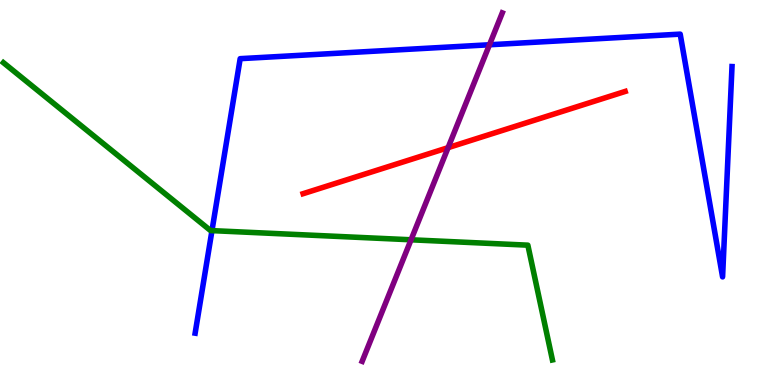[{'lines': ['blue', 'red'], 'intersections': []}, {'lines': ['green', 'red'], 'intersections': []}, {'lines': ['purple', 'red'], 'intersections': [{'x': 5.78, 'y': 6.16}]}, {'lines': ['blue', 'green'], 'intersections': [{'x': 2.74, 'y': 4.01}]}, {'lines': ['blue', 'purple'], 'intersections': [{'x': 6.32, 'y': 8.84}]}, {'lines': ['green', 'purple'], 'intersections': [{'x': 5.3, 'y': 3.77}]}]